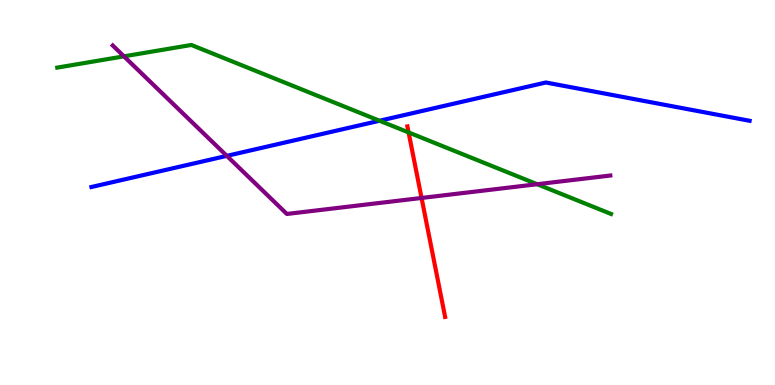[{'lines': ['blue', 'red'], 'intersections': []}, {'lines': ['green', 'red'], 'intersections': [{'x': 5.27, 'y': 6.56}]}, {'lines': ['purple', 'red'], 'intersections': [{'x': 5.44, 'y': 4.86}]}, {'lines': ['blue', 'green'], 'intersections': [{'x': 4.9, 'y': 6.86}]}, {'lines': ['blue', 'purple'], 'intersections': [{'x': 2.93, 'y': 5.95}]}, {'lines': ['green', 'purple'], 'intersections': [{'x': 1.6, 'y': 8.54}, {'x': 6.93, 'y': 5.22}]}]